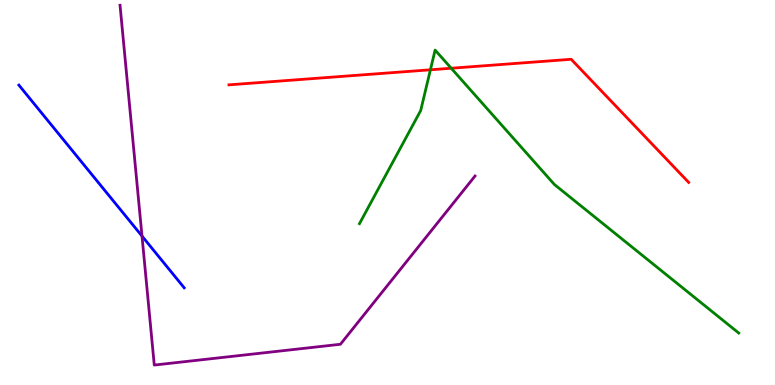[{'lines': ['blue', 'red'], 'intersections': []}, {'lines': ['green', 'red'], 'intersections': [{'x': 5.55, 'y': 8.19}, {'x': 5.82, 'y': 8.23}]}, {'lines': ['purple', 'red'], 'intersections': []}, {'lines': ['blue', 'green'], 'intersections': []}, {'lines': ['blue', 'purple'], 'intersections': [{'x': 1.83, 'y': 3.87}]}, {'lines': ['green', 'purple'], 'intersections': []}]